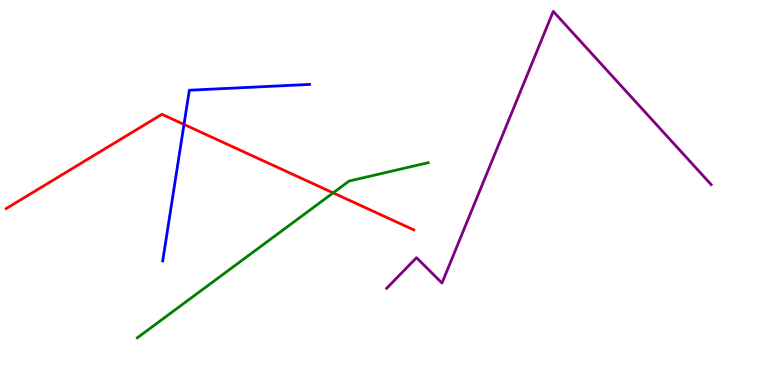[{'lines': ['blue', 'red'], 'intersections': [{'x': 2.37, 'y': 6.77}]}, {'lines': ['green', 'red'], 'intersections': [{'x': 4.3, 'y': 4.99}]}, {'lines': ['purple', 'red'], 'intersections': []}, {'lines': ['blue', 'green'], 'intersections': []}, {'lines': ['blue', 'purple'], 'intersections': []}, {'lines': ['green', 'purple'], 'intersections': []}]